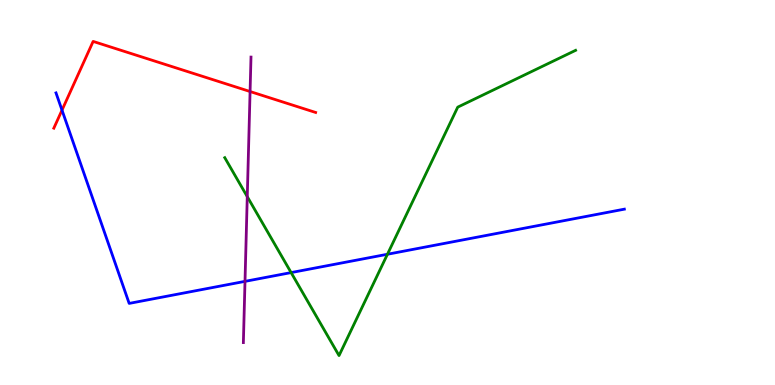[{'lines': ['blue', 'red'], 'intersections': [{'x': 0.8, 'y': 7.14}]}, {'lines': ['green', 'red'], 'intersections': []}, {'lines': ['purple', 'red'], 'intersections': [{'x': 3.23, 'y': 7.62}]}, {'lines': ['blue', 'green'], 'intersections': [{'x': 3.76, 'y': 2.92}, {'x': 5.0, 'y': 3.4}]}, {'lines': ['blue', 'purple'], 'intersections': [{'x': 3.16, 'y': 2.69}]}, {'lines': ['green', 'purple'], 'intersections': [{'x': 3.19, 'y': 4.89}]}]